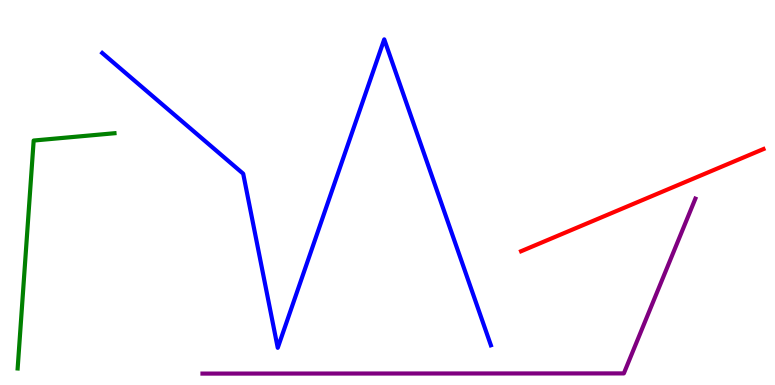[{'lines': ['blue', 'red'], 'intersections': []}, {'lines': ['green', 'red'], 'intersections': []}, {'lines': ['purple', 'red'], 'intersections': []}, {'lines': ['blue', 'green'], 'intersections': []}, {'lines': ['blue', 'purple'], 'intersections': []}, {'lines': ['green', 'purple'], 'intersections': []}]